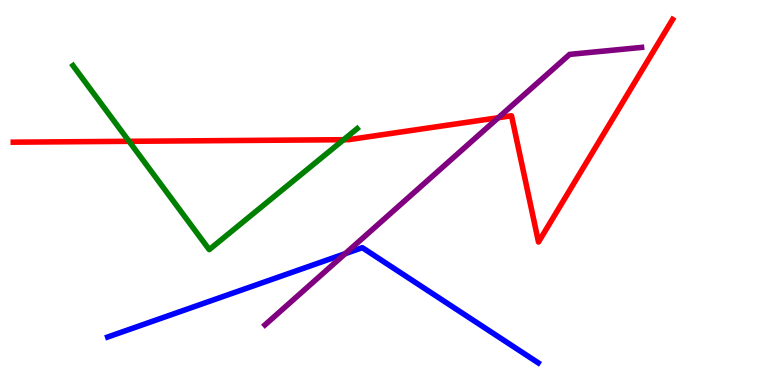[{'lines': ['blue', 'red'], 'intersections': []}, {'lines': ['green', 'red'], 'intersections': [{'x': 1.67, 'y': 6.33}, {'x': 4.43, 'y': 6.37}]}, {'lines': ['purple', 'red'], 'intersections': [{'x': 6.43, 'y': 6.94}]}, {'lines': ['blue', 'green'], 'intersections': []}, {'lines': ['blue', 'purple'], 'intersections': [{'x': 4.45, 'y': 3.41}]}, {'lines': ['green', 'purple'], 'intersections': []}]